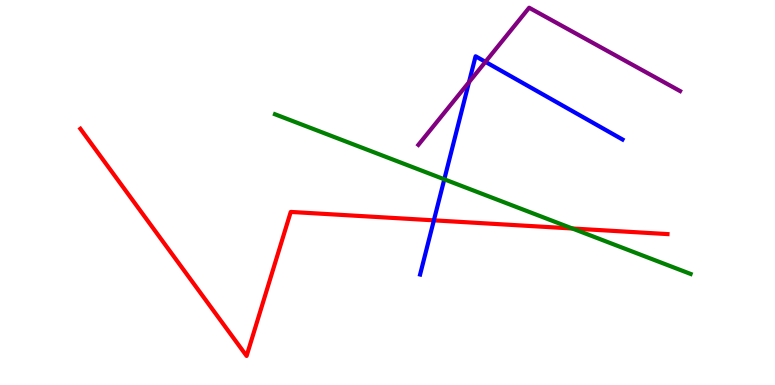[{'lines': ['blue', 'red'], 'intersections': [{'x': 5.6, 'y': 4.28}]}, {'lines': ['green', 'red'], 'intersections': [{'x': 7.39, 'y': 4.07}]}, {'lines': ['purple', 'red'], 'intersections': []}, {'lines': ['blue', 'green'], 'intersections': [{'x': 5.73, 'y': 5.34}]}, {'lines': ['blue', 'purple'], 'intersections': [{'x': 6.05, 'y': 7.86}, {'x': 6.26, 'y': 8.39}]}, {'lines': ['green', 'purple'], 'intersections': []}]